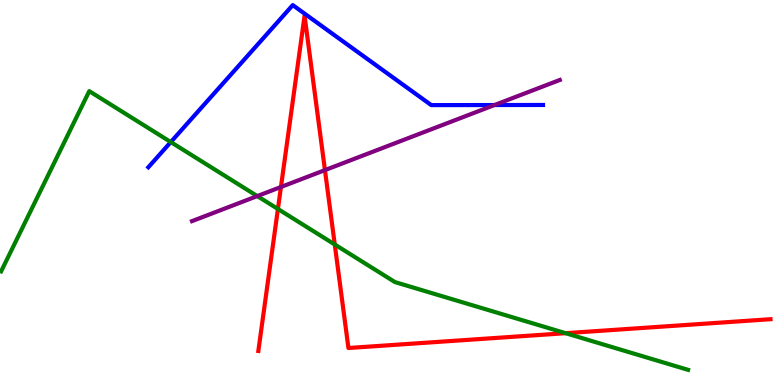[{'lines': ['blue', 'red'], 'intersections': []}, {'lines': ['green', 'red'], 'intersections': [{'x': 3.59, 'y': 4.57}, {'x': 4.32, 'y': 3.65}, {'x': 7.3, 'y': 1.35}]}, {'lines': ['purple', 'red'], 'intersections': [{'x': 3.63, 'y': 5.14}, {'x': 4.19, 'y': 5.58}]}, {'lines': ['blue', 'green'], 'intersections': [{'x': 2.2, 'y': 6.31}]}, {'lines': ['blue', 'purple'], 'intersections': [{'x': 6.38, 'y': 7.27}]}, {'lines': ['green', 'purple'], 'intersections': [{'x': 3.32, 'y': 4.91}]}]